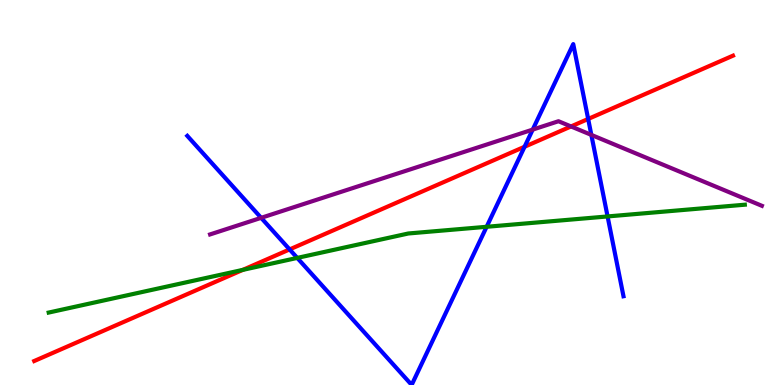[{'lines': ['blue', 'red'], 'intersections': [{'x': 3.74, 'y': 3.52}, {'x': 6.77, 'y': 6.19}, {'x': 7.59, 'y': 6.91}]}, {'lines': ['green', 'red'], 'intersections': [{'x': 3.13, 'y': 2.99}]}, {'lines': ['purple', 'red'], 'intersections': [{'x': 7.37, 'y': 6.72}]}, {'lines': ['blue', 'green'], 'intersections': [{'x': 3.84, 'y': 3.3}, {'x': 6.28, 'y': 4.11}, {'x': 7.84, 'y': 4.38}]}, {'lines': ['blue', 'purple'], 'intersections': [{'x': 3.37, 'y': 4.34}, {'x': 6.87, 'y': 6.63}, {'x': 7.63, 'y': 6.5}]}, {'lines': ['green', 'purple'], 'intersections': []}]